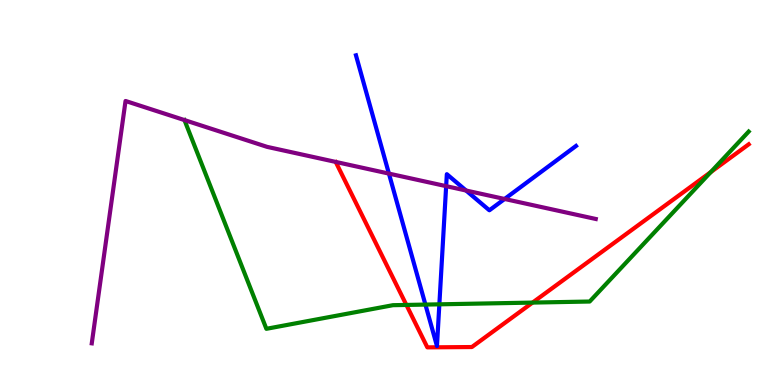[{'lines': ['blue', 'red'], 'intersections': []}, {'lines': ['green', 'red'], 'intersections': [{'x': 5.24, 'y': 2.08}, {'x': 6.87, 'y': 2.14}, {'x': 9.17, 'y': 5.53}]}, {'lines': ['purple', 'red'], 'intersections': []}, {'lines': ['blue', 'green'], 'intersections': [{'x': 5.49, 'y': 2.09}, {'x': 5.67, 'y': 2.1}]}, {'lines': ['blue', 'purple'], 'intersections': [{'x': 5.02, 'y': 5.49}, {'x': 5.76, 'y': 5.16}, {'x': 6.01, 'y': 5.05}, {'x': 6.51, 'y': 4.83}]}, {'lines': ['green', 'purple'], 'intersections': [{'x': 2.38, 'y': 6.88}]}]